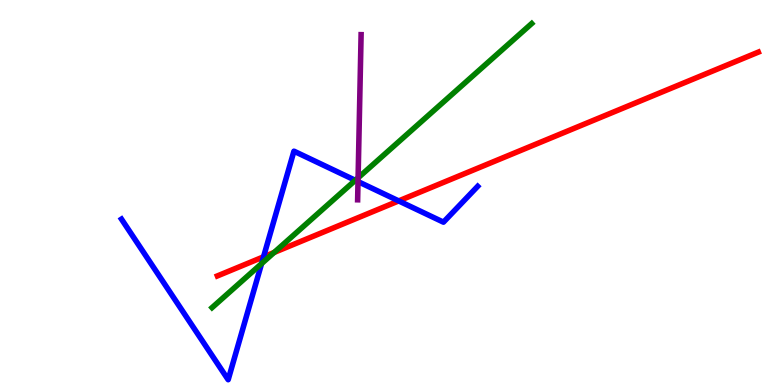[{'lines': ['blue', 'red'], 'intersections': [{'x': 3.4, 'y': 3.33}, {'x': 5.14, 'y': 4.78}]}, {'lines': ['green', 'red'], 'intersections': [{'x': 3.54, 'y': 3.44}]}, {'lines': ['purple', 'red'], 'intersections': []}, {'lines': ['blue', 'green'], 'intersections': [{'x': 3.38, 'y': 3.15}, {'x': 4.58, 'y': 5.32}]}, {'lines': ['blue', 'purple'], 'intersections': [{'x': 4.62, 'y': 5.28}]}, {'lines': ['green', 'purple'], 'intersections': [{'x': 4.62, 'y': 5.38}]}]